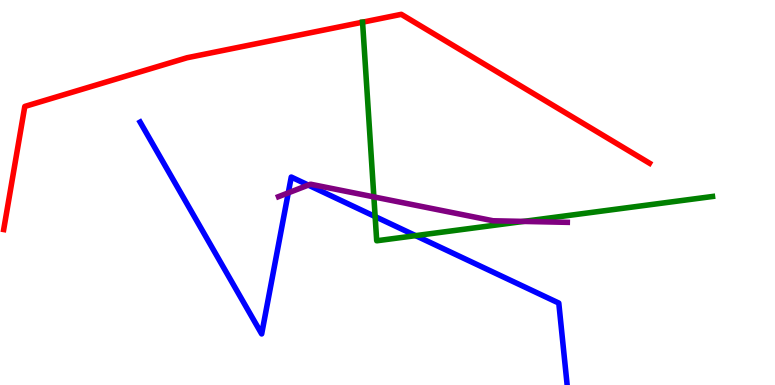[{'lines': ['blue', 'red'], 'intersections': []}, {'lines': ['green', 'red'], 'intersections': [{'x': 4.68, 'y': 9.42}]}, {'lines': ['purple', 'red'], 'intersections': []}, {'lines': ['blue', 'green'], 'intersections': [{'x': 4.84, 'y': 4.37}, {'x': 5.36, 'y': 3.88}]}, {'lines': ['blue', 'purple'], 'intersections': [{'x': 3.72, 'y': 4.99}, {'x': 3.98, 'y': 5.19}]}, {'lines': ['green', 'purple'], 'intersections': [{'x': 4.82, 'y': 4.89}, {'x': 6.76, 'y': 4.25}]}]